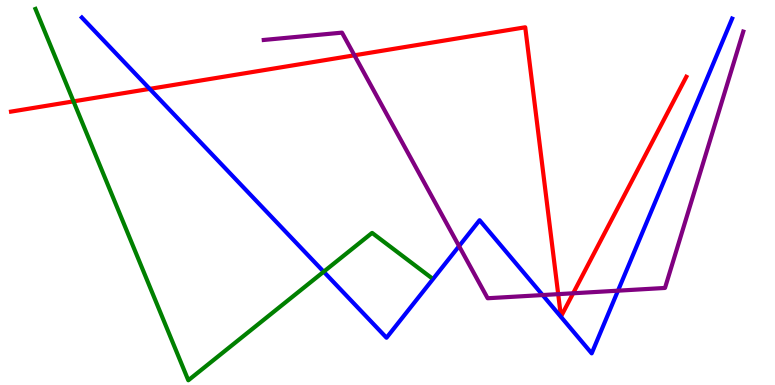[{'lines': ['blue', 'red'], 'intersections': [{'x': 1.93, 'y': 7.69}]}, {'lines': ['green', 'red'], 'intersections': [{'x': 0.948, 'y': 7.37}]}, {'lines': ['purple', 'red'], 'intersections': [{'x': 4.57, 'y': 8.56}, {'x': 7.2, 'y': 2.36}, {'x': 7.4, 'y': 2.38}]}, {'lines': ['blue', 'green'], 'intersections': [{'x': 4.18, 'y': 2.94}]}, {'lines': ['blue', 'purple'], 'intersections': [{'x': 5.92, 'y': 3.61}, {'x': 7.0, 'y': 2.34}, {'x': 7.97, 'y': 2.45}]}, {'lines': ['green', 'purple'], 'intersections': []}]